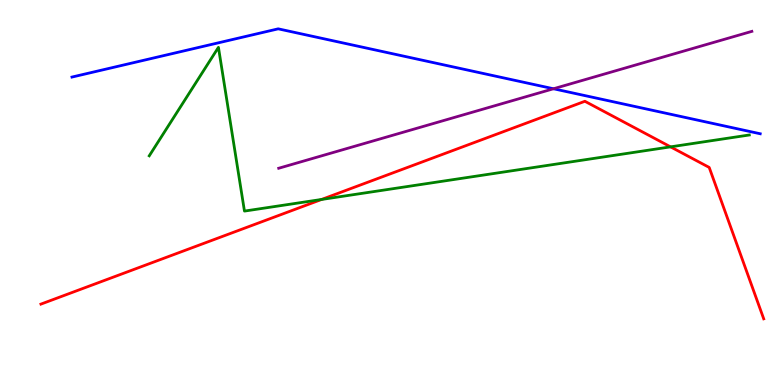[{'lines': ['blue', 'red'], 'intersections': []}, {'lines': ['green', 'red'], 'intersections': [{'x': 4.15, 'y': 4.82}, {'x': 8.65, 'y': 6.19}]}, {'lines': ['purple', 'red'], 'intersections': []}, {'lines': ['blue', 'green'], 'intersections': []}, {'lines': ['blue', 'purple'], 'intersections': [{'x': 7.14, 'y': 7.69}]}, {'lines': ['green', 'purple'], 'intersections': []}]